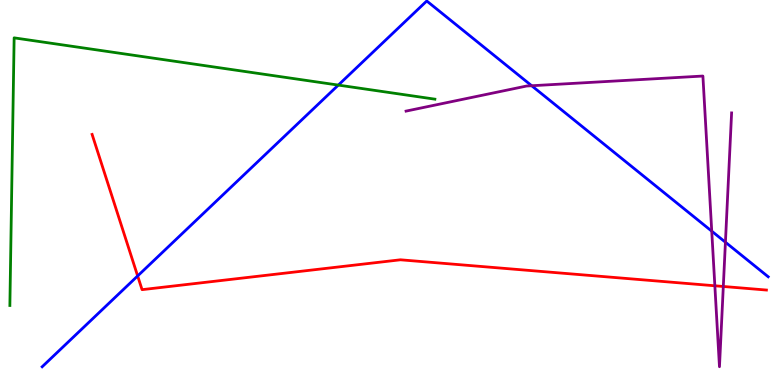[{'lines': ['blue', 'red'], 'intersections': [{'x': 1.78, 'y': 2.83}]}, {'lines': ['green', 'red'], 'intersections': []}, {'lines': ['purple', 'red'], 'intersections': [{'x': 9.22, 'y': 2.58}, {'x': 9.33, 'y': 2.56}]}, {'lines': ['blue', 'green'], 'intersections': [{'x': 4.37, 'y': 7.79}]}, {'lines': ['blue', 'purple'], 'intersections': [{'x': 6.86, 'y': 7.77}, {'x': 9.18, 'y': 4.0}, {'x': 9.36, 'y': 3.71}]}, {'lines': ['green', 'purple'], 'intersections': []}]